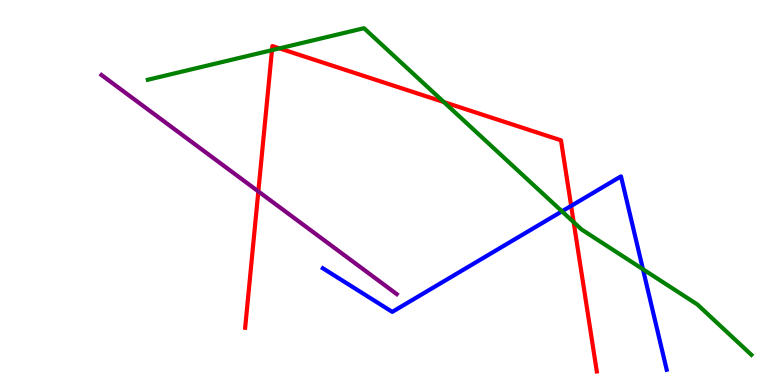[{'lines': ['blue', 'red'], 'intersections': [{'x': 7.37, 'y': 4.65}]}, {'lines': ['green', 'red'], 'intersections': [{'x': 3.51, 'y': 8.7}, {'x': 3.61, 'y': 8.74}, {'x': 5.73, 'y': 7.35}, {'x': 7.4, 'y': 4.23}]}, {'lines': ['purple', 'red'], 'intersections': [{'x': 3.33, 'y': 5.03}]}, {'lines': ['blue', 'green'], 'intersections': [{'x': 7.25, 'y': 4.51}, {'x': 8.3, 'y': 3.01}]}, {'lines': ['blue', 'purple'], 'intersections': []}, {'lines': ['green', 'purple'], 'intersections': []}]